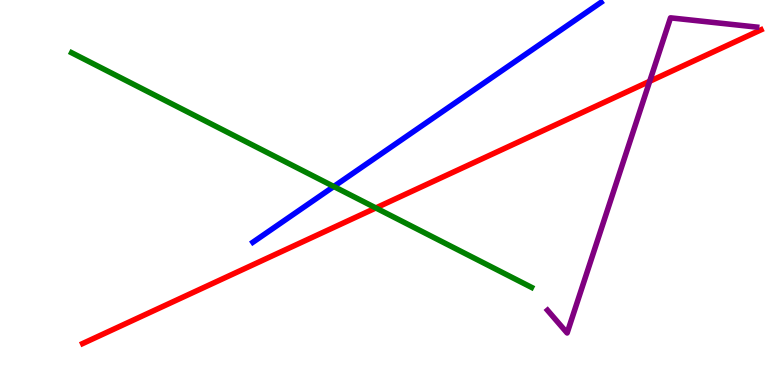[{'lines': ['blue', 'red'], 'intersections': []}, {'lines': ['green', 'red'], 'intersections': [{'x': 4.85, 'y': 4.6}]}, {'lines': ['purple', 'red'], 'intersections': [{'x': 8.38, 'y': 7.89}]}, {'lines': ['blue', 'green'], 'intersections': [{'x': 4.31, 'y': 5.16}]}, {'lines': ['blue', 'purple'], 'intersections': []}, {'lines': ['green', 'purple'], 'intersections': []}]